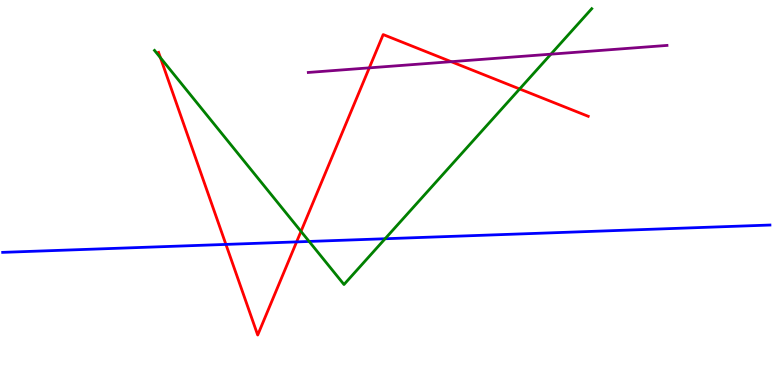[{'lines': ['blue', 'red'], 'intersections': [{'x': 2.92, 'y': 3.65}, {'x': 3.83, 'y': 3.72}]}, {'lines': ['green', 'red'], 'intersections': [{'x': 2.07, 'y': 8.5}, {'x': 3.88, 'y': 3.99}, {'x': 6.71, 'y': 7.69}]}, {'lines': ['purple', 'red'], 'intersections': [{'x': 4.77, 'y': 8.24}, {'x': 5.82, 'y': 8.4}]}, {'lines': ['blue', 'green'], 'intersections': [{'x': 3.99, 'y': 3.73}, {'x': 4.97, 'y': 3.8}]}, {'lines': ['blue', 'purple'], 'intersections': []}, {'lines': ['green', 'purple'], 'intersections': [{'x': 7.11, 'y': 8.59}]}]